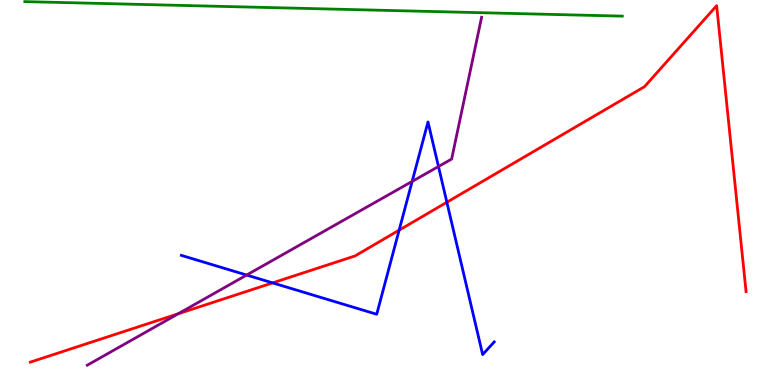[{'lines': ['blue', 'red'], 'intersections': [{'x': 3.52, 'y': 2.65}, {'x': 5.15, 'y': 4.02}, {'x': 5.77, 'y': 4.75}]}, {'lines': ['green', 'red'], 'intersections': []}, {'lines': ['purple', 'red'], 'intersections': [{'x': 2.3, 'y': 1.85}]}, {'lines': ['blue', 'green'], 'intersections': []}, {'lines': ['blue', 'purple'], 'intersections': [{'x': 3.18, 'y': 2.86}, {'x': 5.32, 'y': 5.29}, {'x': 5.66, 'y': 5.67}]}, {'lines': ['green', 'purple'], 'intersections': []}]